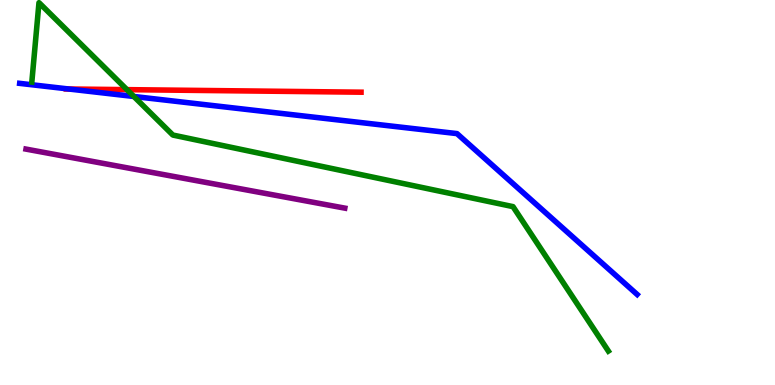[{'lines': ['blue', 'red'], 'intersections': [{'x': 0.888, 'y': 7.69}]}, {'lines': ['green', 'red'], 'intersections': [{'x': 1.64, 'y': 7.67}]}, {'lines': ['purple', 'red'], 'intersections': []}, {'lines': ['blue', 'green'], 'intersections': [{'x': 1.73, 'y': 7.49}]}, {'lines': ['blue', 'purple'], 'intersections': []}, {'lines': ['green', 'purple'], 'intersections': []}]